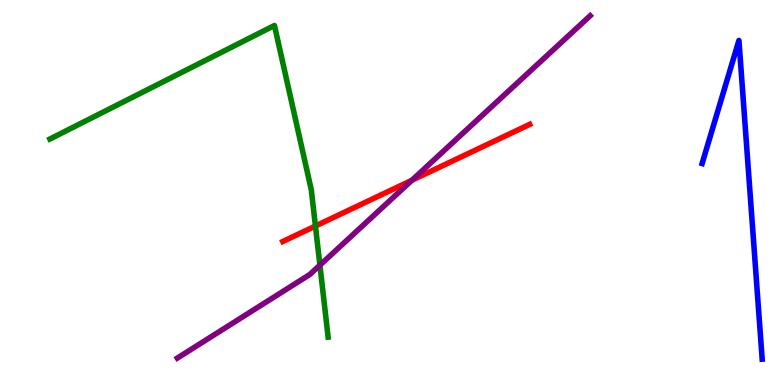[{'lines': ['blue', 'red'], 'intersections': []}, {'lines': ['green', 'red'], 'intersections': [{'x': 4.07, 'y': 4.13}]}, {'lines': ['purple', 'red'], 'intersections': [{'x': 5.31, 'y': 5.32}]}, {'lines': ['blue', 'green'], 'intersections': []}, {'lines': ['blue', 'purple'], 'intersections': []}, {'lines': ['green', 'purple'], 'intersections': [{'x': 4.13, 'y': 3.11}]}]